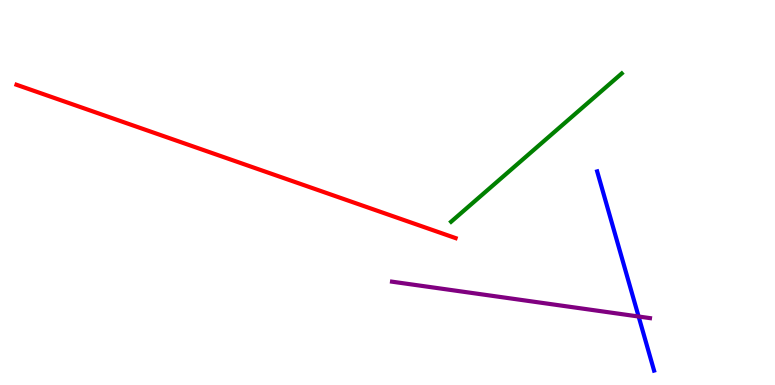[{'lines': ['blue', 'red'], 'intersections': []}, {'lines': ['green', 'red'], 'intersections': []}, {'lines': ['purple', 'red'], 'intersections': []}, {'lines': ['blue', 'green'], 'intersections': []}, {'lines': ['blue', 'purple'], 'intersections': [{'x': 8.24, 'y': 1.78}]}, {'lines': ['green', 'purple'], 'intersections': []}]